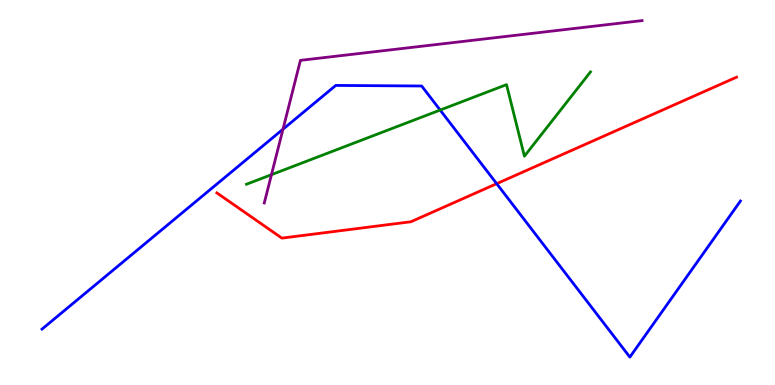[{'lines': ['blue', 'red'], 'intersections': [{'x': 6.41, 'y': 5.23}]}, {'lines': ['green', 'red'], 'intersections': []}, {'lines': ['purple', 'red'], 'intersections': []}, {'lines': ['blue', 'green'], 'intersections': [{'x': 5.68, 'y': 7.14}]}, {'lines': ['blue', 'purple'], 'intersections': [{'x': 3.65, 'y': 6.64}]}, {'lines': ['green', 'purple'], 'intersections': [{'x': 3.5, 'y': 5.46}]}]